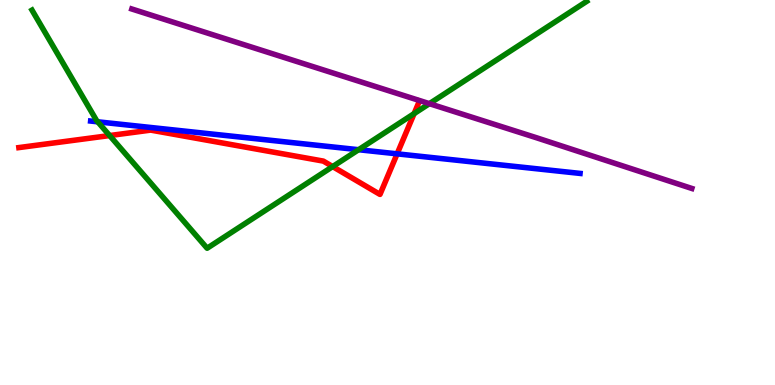[{'lines': ['blue', 'red'], 'intersections': [{'x': 5.12, 'y': 6.0}]}, {'lines': ['green', 'red'], 'intersections': [{'x': 1.41, 'y': 6.48}, {'x': 4.29, 'y': 5.67}, {'x': 5.34, 'y': 7.05}]}, {'lines': ['purple', 'red'], 'intersections': []}, {'lines': ['blue', 'green'], 'intersections': [{'x': 1.26, 'y': 6.84}, {'x': 4.63, 'y': 6.11}]}, {'lines': ['blue', 'purple'], 'intersections': []}, {'lines': ['green', 'purple'], 'intersections': [{'x': 5.54, 'y': 7.31}]}]